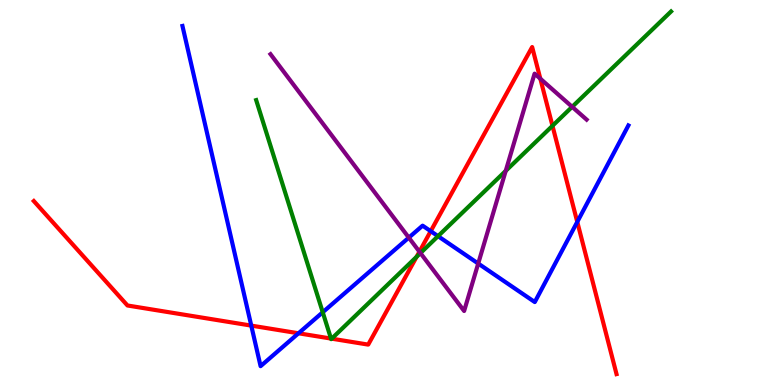[{'lines': ['blue', 'red'], 'intersections': [{'x': 3.24, 'y': 1.54}, {'x': 3.85, 'y': 1.34}, {'x': 5.56, 'y': 4.0}, {'x': 7.45, 'y': 4.24}]}, {'lines': ['green', 'red'], 'intersections': [{'x': 4.27, 'y': 1.21}, {'x': 4.28, 'y': 1.2}, {'x': 5.38, 'y': 3.33}, {'x': 7.13, 'y': 6.73}]}, {'lines': ['purple', 'red'], 'intersections': [{'x': 5.41, 'y': 3.46}, {'x': 6.97, 'y': 7.96}]}, {'lines': ['blue', 'green'], 'intersections': [{'x': 4.16, 'y': 1.89}, {'x': 5.65, 'y': 3.87}]}, {'lines': ['blue', 'purple'], 'intersections': [{'x': 5.27, 'y': 3.83}, {'x': 6.17, 'y': 3.15}]}, {'lines': ['green', 'purple'], 'intersections': [{'x': 5.43, 'y': 3.43}, {'x': 6.53, 'y': 5.56}, {'x': 7.38, 'y': 7.23}]}]